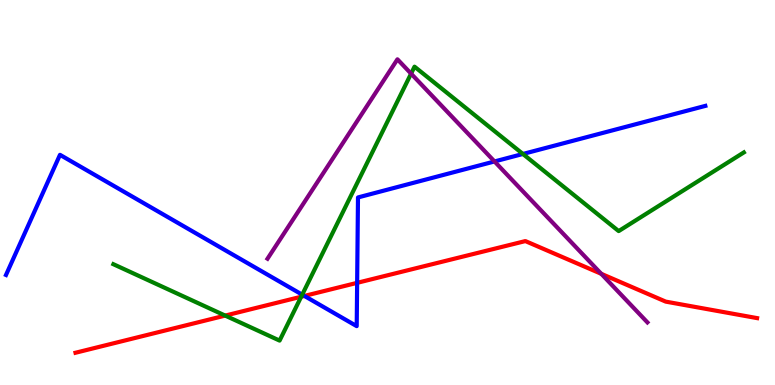[{'lines': ['blue', 'red'], 'intersections': [{'x': 3.93, 'y': 2.31}, {'x': 4.61, 'y': 2.65}]}, {'lines': ['green', 'red'], 'intersections': [{'x': 2.91, 'y': 1.8}, {'x': 3.89, 'y': 2.29}]}, {'lines': ['purple', 'red'], 'intersections': [{'x': 7.76, 'y': 2.89}]}, {'lines': ['blue', 'green'], 'intersections': [{'x': 3.9, 'y': 2.35}, {'x': 6.75, 'y': 6.0}]}, {'lines': ['blue', 'purple'], 'intersections': [{'x': 6.38, 'y': 5.81}]}, {'lines': ['green', 'purple'], 'intersections': [{'x': 5.3, 'y': 8.09}]}]